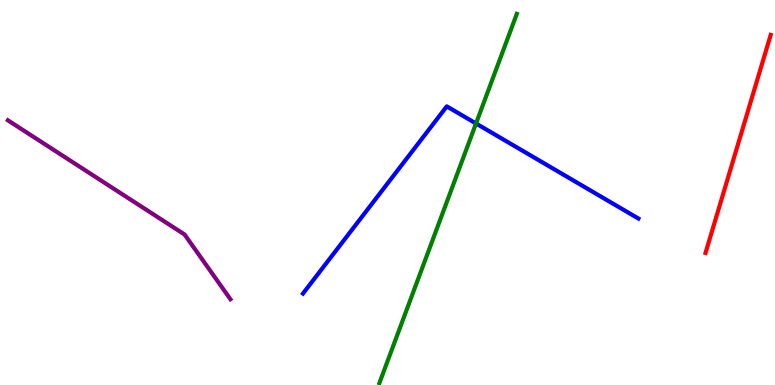[{'lines': ['blue', 'red'], 'intersections': []}, {'lines': ['green', 'red'], 'intersections': []}, {'lines': ['purple', 'red'], 'intersections': []}, {'lines': ['blue', 'green'], 'intersections': [{'x': 6.14, 'y': 6.79}]}, {'lines': ['blue', 'purple'], 'intersections': []}, {'lines': ['green', 'purple'], 'intersections': []}]